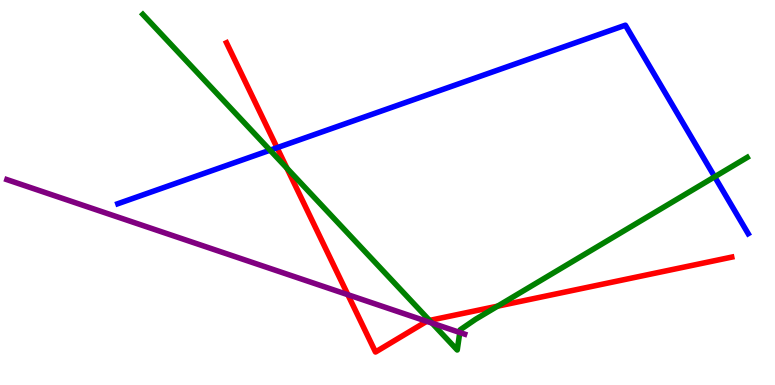[{'lines': ['blue', 'red'], 'intersections': [{'x': 3.57, 'y': 6.16}]}, {'lines': ['green', 'red'], 'intersections': [{'x': 3.7, 'y': 5.63}, {'x': 5.54, 'y': 1.68}, {'x': 6.42, 'y': 2.05}]}, {'lines': ['purple', 'red'], 'intersections': [{'x': 4.49, 'y': 2.35}, {'x': 5.51, 'y': 1.65}]}, {'lines': ['blue', 'green'], 'intersections': [{'x': 3.48, 'y': 6.1}, {'x': 9.22, 'y': 5.41}]}, {'lines': ['blue', 'purple'], 'intersections': []}, {'lines': ['green', 'purple'], 'intersections': [{'x': 5.57, 'y': 1.61}, {'x': 5.93, 'y': 1.36}]}]